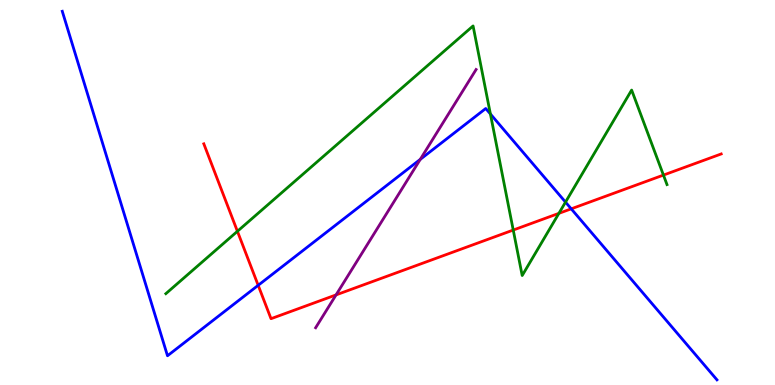[{'lines': ['blue', 'red'], 'intersections': [{'x': 3.33, 'y': 2.59}, {'x': 7.37, 'y': 4.58}]}, {'lines': ['green', 'red'], 'intersections': [{'x': 3.06, 'y': 3.99}, {'x': 6.62, 'y': 4.02}, {'x': 7.21, 'y': 4.46}, {'x': 8.56, 'y': 5.45}]}, {'lines': ['purple', 'red'], 'intersections': [{'x': 4.34, 'y': 2.34}]}, {'lines': ['blue', 'green'], 'intersections': [{'x': 6.33, 'y': 7.04}, {'x': 7.3, 'y': 4.75}]}, {'lines': ['blue', 'purple'], 'intersections': [{'x': 5.42, 'y': 5.86}]}, {'lines': ['green', 'purple'], 'intersections': []}]